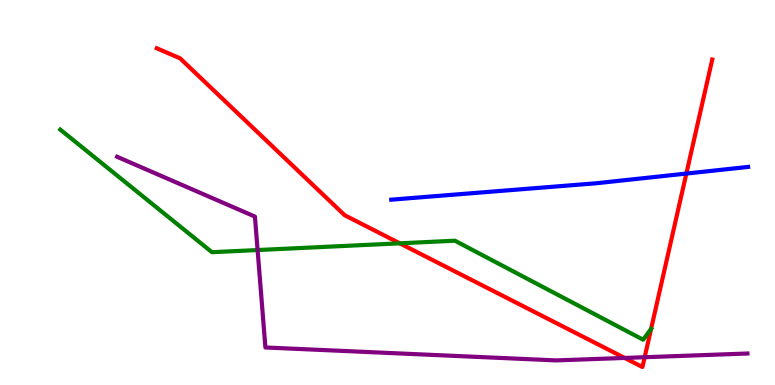[{'lines': ['blue', 'red'], 'intersections': [{'x': 8.86, 'y': 5.49}]}, {'lines': ['green', 'red'], 'intersections': [{'x': 5.16, 'y': 3.68}, {'x': 8.4, 'y': 1.46}]}, {'lines': ['purple', 'red'], 'intersections': [{'x': 8.06, 'y': 0.703}, {'x': 8.32, 'y': 0.722}]}, {'lines': ['blue', 'green'], 'intersections': []}, {'lines': ['blue', 'purple'], 'intersections': []}, {'lines': ['green', 'purple'], 'intersections': [{'x': 3.32, 'y': 3.51}]}]